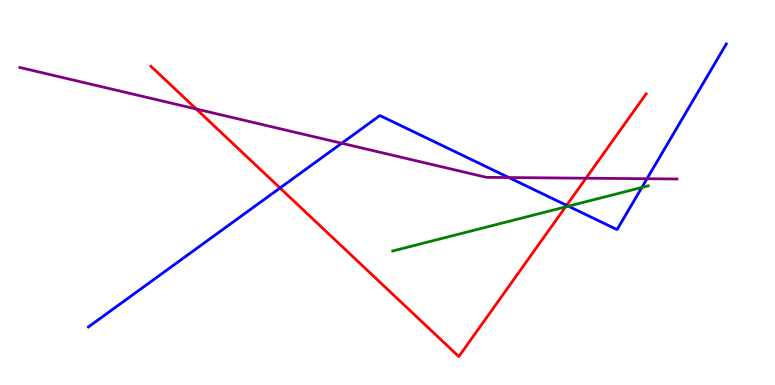[{'lines': ['blue', 'red'], 'intersections': [{'x': 3.61, 'y': 5.12}, {'x': 7.31, 'y': 4.67}]}, {'lines': ['green', 'red'], 'intersections': [{'x': 7.3, 'y': 4.63}]}, {'lines': ['purple', 'red'], 'intersections': [{'x': 2.53, 'y': 7.17}, {'x': 7.56, 'y': 5.37}]}, {'lines': ['blue', 'green'], 'intersections': [{'x': 7.33, 'y': 4.64}, {'x': 8.28, 'y': 5.13}]}, {'lines': ['blue', 'purple'], 'intersections': [{'x': 4.41, 'y': 6.28}, {'x': 6.57, 'y': 5.39}, {'x': 8.35, 'y': 5.36}]}, {'lines': ['green', 'purple'], 'intersections': []}]